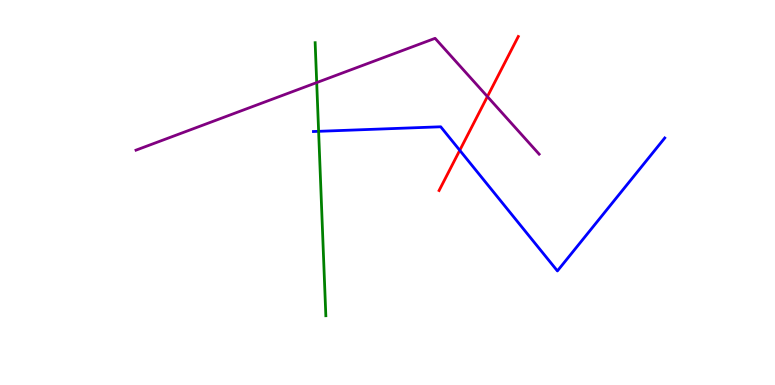[{'lines': ['blue', 'red'], 'intersections': [{'x': 5.93, 'y': 6.1}]}, {'lines': ['green', 'red'], 'intersections': []}, {'lines': ['purple', 'red'], 'intersections': [{'x': 6.29, 'y': 7.49}]}, {'lines': ['blue', 'green'], 'intersections': [{'x': 4.11, 'y': 6.59}]}, {'lines': ['blue', 'purple'], 'intersections': []}, {'lines': ['green', 'purple'], 'intersections': [{'x': 4.09, 'y': 7.85}]}]